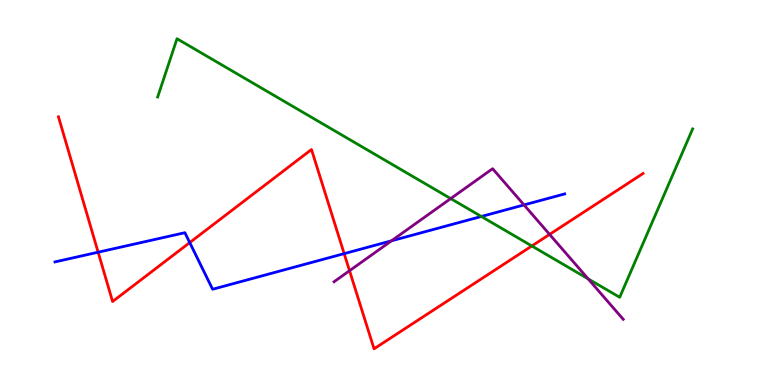[{'lines': ['blue', 'red'], 'intersections': [{'x': 1.27, 'y': 3.45}, {'x': 2.45, 'y': 3.7}, {'x': 4.44, 'y': 3.41}]}, {'lines': ['green', 'red'], 'intersections': [{'x': 6.86, 'y': 3.61}]}, {'lines': ['purple', 'red'], 'intersections': [{'x': 4.51, 'y': 2.97}, {'x': 7.09, 'y': 3.91}]}, {'lines': ['blue', 'green'], 'intersections': [{'x': 6.21, 'y': 4.38}]}, {'lines': ['blue', 'purple'], 'intersections': [{'x': 5.05, 'y': 3.74}, {'x': 6.76, 'y': 4.68}]}, {'lines': ['green', 'purple'], 'intersections': [{'x': 5.82, 'y': 4.84}, {'x': 7.59, 'y': 2.76}]}]